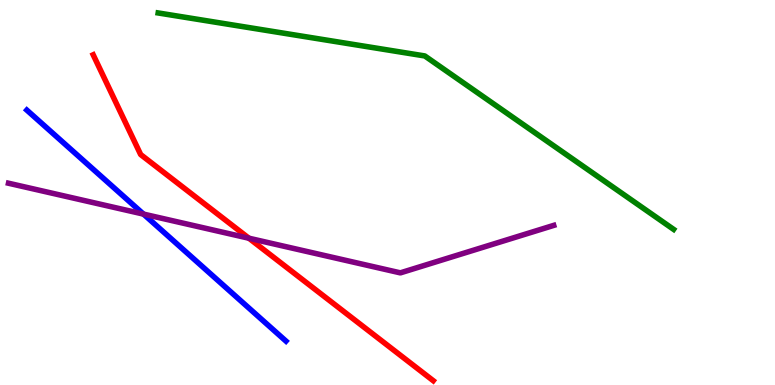[{'lines': ['blue', 'red'], 'intersections': []}, {'lines': ['green', 'red'], 'intersections': []}, {'lines': ['purple', 'red'], 'intersections': [{'x': 3.21, 'y': 3.81}]}, {'lines': ['blue', 'green'], 'intersections': []}, {'lines': ['blue', 'purple'], 'intersections': [{'x': 1.85, 'y': 4.44}]}, {'lines': ['green', 'purple'], 'intersections': []}]